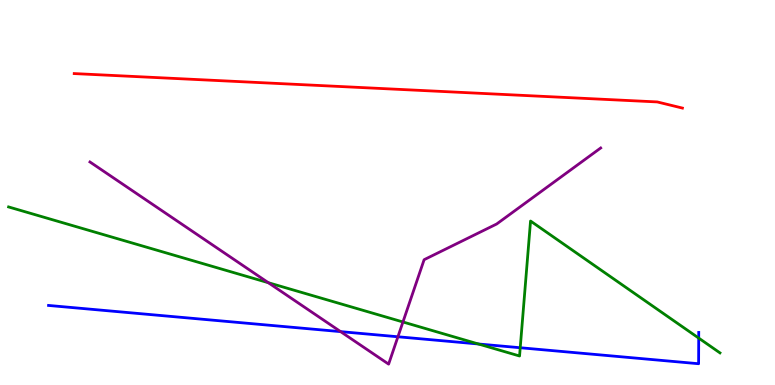[{'lines': ['blue', 'red'], 'intersections': []}, {'lines': ['green', 'red'], 'intersections': []}, {'lines': ['purple', 'red'], 'intersections': []}, {'lines': ['blue', 'green'], 'intersections': [{'x': 6.17, 'y': 1.07}, {'x': 6.71, 'y': 0.968}, {'x': 9.02, 'y': 1.22}]}, {'lines': ['blue', 'purple'], 'intersections': [{'x': 4.4, 'y': 1.39}, {'x': 5.13, 'y': 1.25}]}, {'lines': ['green', 'purple'], 'intersections': [{'x': 3.46, 'y': 2.66}, {'x': 5.2, 'y': 1.64}]}]